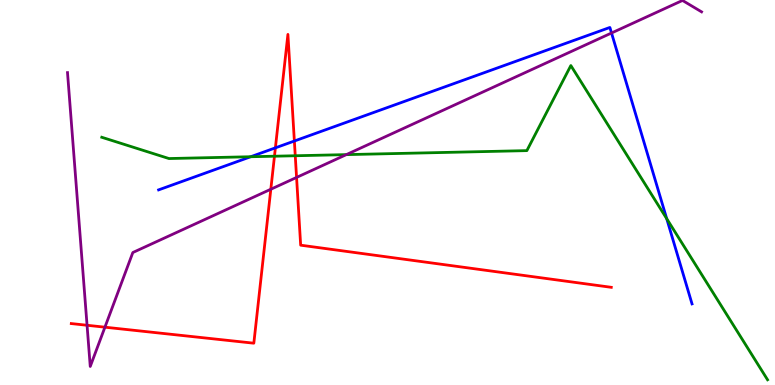[{'lines': ['blue', 'red'], 'intersections': [{'x': 3.55, 'y': 6.16}, {'x': 3.8, 'y': 6.34}]}, {'lines': ['green', 'red'], 'intersections': [{'x': 3.54, 'y': 5.94}, {'x': 3.81, 'y': 5.95}]}, {'lines': ['purple', 'red'], 'intersections': [{'x': 1.12, 'y': 1.55}, {'x': 1.35, 'y': 1.5}, {'x': 3.49, 'y': 5.08}, {'x': 3.83, 'y': 5.39}]}, {'lines': ['blue', 'green'], 'intersections': [{'x': 3.23, 'y': 5.93}, {'x': 8.6, 'y': 4.32}]}, {'lines': ['blue', 'purple'], 'intersections': [{'x': 7.89, 'y': 9.14}]}, {'lines': ['green', 'purple'], 'intersections': [{'x': 4.47, 'y': 5.98}]}]